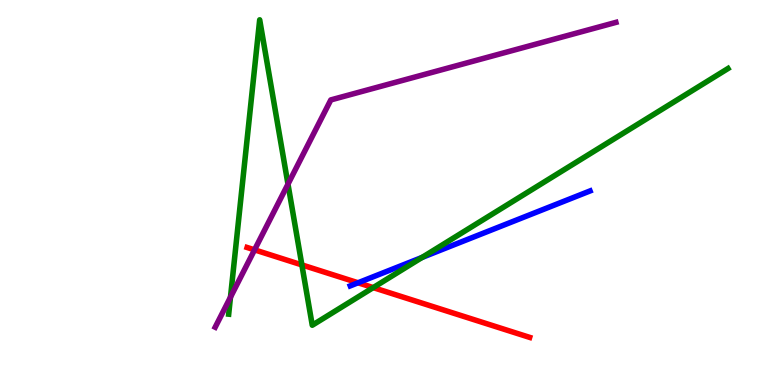[{'lines': ['blue', 'red'], 'intersections': [{'x': 4.62, 'y': 2.66}]}, {'lines': ['green', 'red'], 'intersections': [{'x': 3.9, 'y': 3.12}, {'x': 4.82, 'y': 2.53}]}, {'lines': ['purple', 'red'], 'intersections': [{'x': 3.28, 'y': 3.51}]}, {'lines': ['blue', 'green'], 'intersections': [{'x': 5.45, 'y': 3.31}]}, {'lines': ['blue', 'purple'], 'intersections': []}, {'lines': ['green', 'purple'], 'intersections': [{'x': 2.97, 'y': 2.28}, {'x': 3.72, 'y': 5.22}]}]